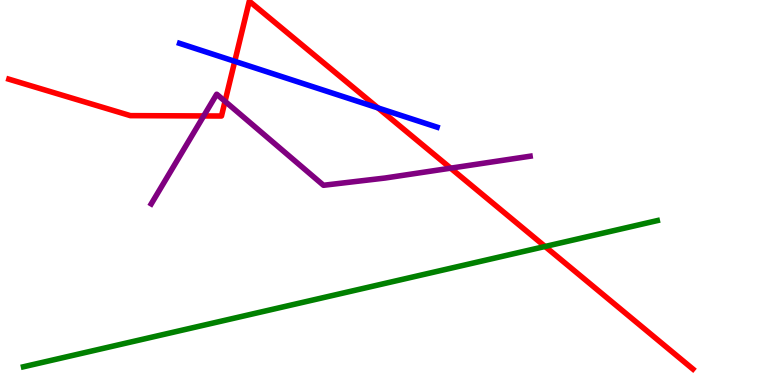[{'lines': ['blue', 'red'], 'intersections': [{'x': 3.03, 'y': 8.41}, {'x': 4.88, 'y': 7.2}]}, {'lines': ['green', 'red'], 'intersections': [{'x': 7.03, 'y': 3.6}]}, {'lines': ['purple', 'red'], 'intersections': [{'x': 2.63, 'y': 6.99}, {'x': 2.9, 'y': 7.37}, {'x': 5.81, 'y': 5.63}]}, {'lines': ['blue', 'green'], 'intersections': []}, {'lines': ['blue', 'purple'], 'intersections': []}, {'lines': ['green', 'purple'], 'intersections': []}]